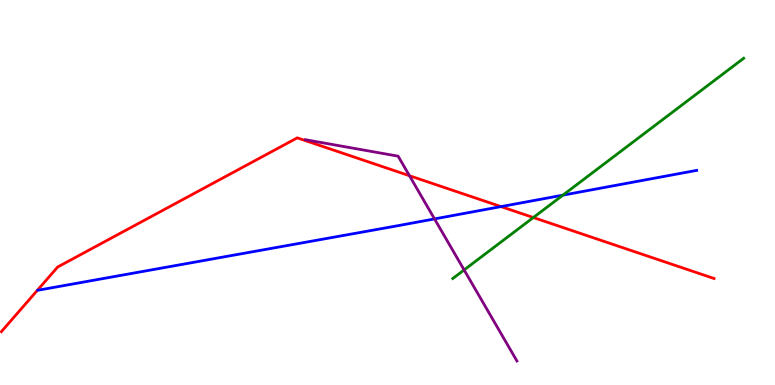[{'lines': ['blue', 'red'], 'intersections': [{'x': 6.46, 'y': 4.63}]}, {'lines': ['green', 'red'], 'intersections': [{'x': 6.88, 'y': 4.35}]}, {'lines': ['purple', 'red'], 'intersections': [{'x': 5.28, 'y': 5.44}]}, {'lines': ['blue', 'green'], 'intersections': [{'x': 7.26, 'y': 4.93}]}, {'lines': ['blue', 'purple'], 'intersections': [{'x': 5.61, 'y': 4.31}]}, {'lines': ['green', 'purple'], 'intersections': [{'x': 5.99, 'y': 2.99}]}]